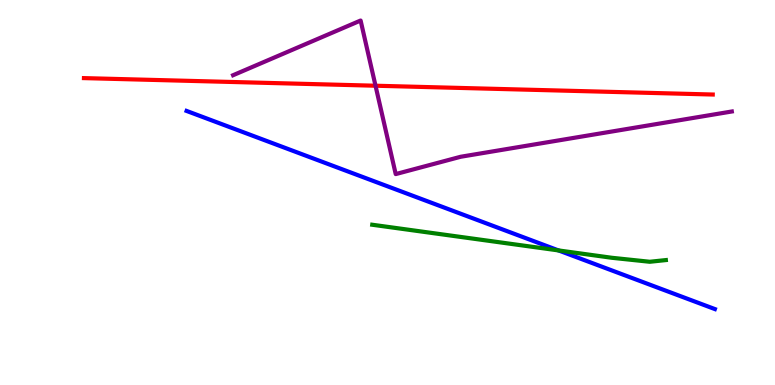[{'lines': ['blue', 'red'], 'intersections': []}, {'lines': ['green', 'red'], 'intersections': []}, {'lines': ['purple', 'red'], 'intersections': [{'x': 4.85, 'y': 7.77}]}, {'lines': ['blue', 'green'], 'intersections': [{'x': 7.21, 'y': 3.5}]}, {'lines': ['blue', 'purple'], 'intersections': []}, {'lines': ['green', 'purple'], 'intersections': []}]